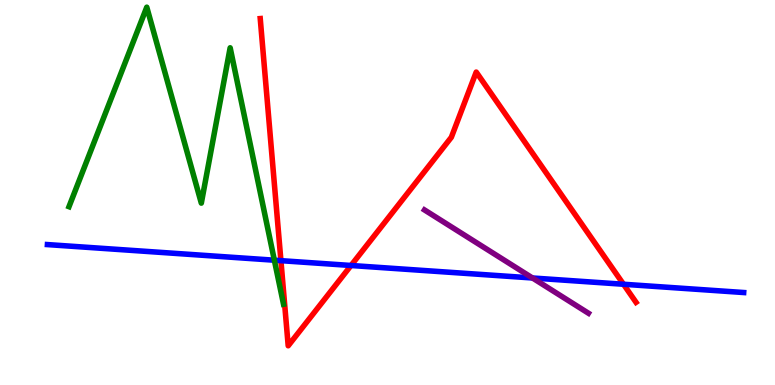[{'lines': ['blue', 'red'], 'intersections': [{'x': 3.62, 'y': 3.23}, {'x': 4.53, 'y': 3.1}, {'x': 8.05, 'y': 2.62}]}, {'lines': ['green', 'red'], 'intersections': []}, {'lines': ['purple', 'red'], 'intersections': []}, {'lines': ['blue', 'green'], 'intersections': [{'x': 3.54, 'y': 3.24}]}, {'lines': ['blue', 'purple'], 'intersections': [{'x': 6.87, 'y': 2.78}]}, {'lines': ['green', 'purple'], 'intersections': []}]